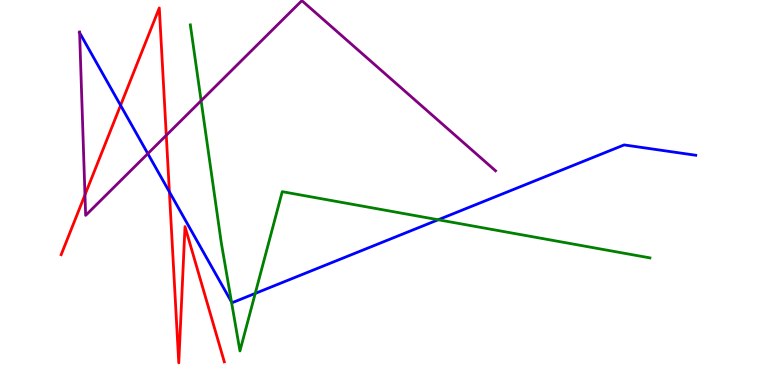[{'lines': ['blue', 'red'], 'intersections': [{'x': 1.56, 'y': 7.26}, {'x': 2.19, 'y': 5.02}]}, {'lines': ['green', 'red'], 'intersections': []}, {'lines': ['purple', 'red'], 'intersections': [{'x': 1.1, 'y': 4.94}, {'x': 2.15, 'y': 6.49}]}, {'lines': ['blue', 'green'], 'intersections': [{'x': 2.99, 'y': 2.16}, {'x': 3.29, 'y': 2.38}, {'x': 5.65, 'y': 4.29}]}, {'lines': ['blue', 'purple'], 'intersections': [{'x': 1.03, 'y': 9.15}, {'x': 1.91, 'y': 6.01}]}, {'lines': ['green', 'purple'], 'intersections': [{'x': 2.59, 'y': 7.38}]}]